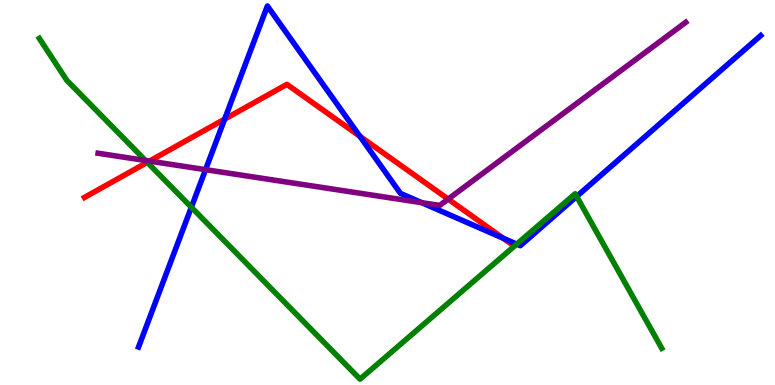[{'lines': ['blue', 'red'], 'intersections': [{'x': 2.9, 'y': 6.91}, {'x': 4.64, 'y': 6.46}, {'x': 6.49, 'y': 3.81}]}, {'lines': ['green', 'red'], 'intersections': [{'x': 1.9, 'y': 5.78}]}, {'lines': ['purple', 'red'], 'intersections': [{'x': 1.93, 'y': 5.82}, {'x': 5.78, 'y': 4.83}]}, {'lines': ['blue', 'green'], 'intersections': [{'x': 2.47, 'y': 4.62}, {'x': 6.67, 'y': 3.66}, {'x': 7.44, 'y': 4.9}]}, {'lines': ['blue', 'purple'], 'intersections': [{'x': 2.65, 'y': 5.59}, {'x': 5.44, 'y': 4.74}]}, {'lines': ['green', 'purple'], 'intersections': [{'x': 1.88, 'y': 5.83}]}]